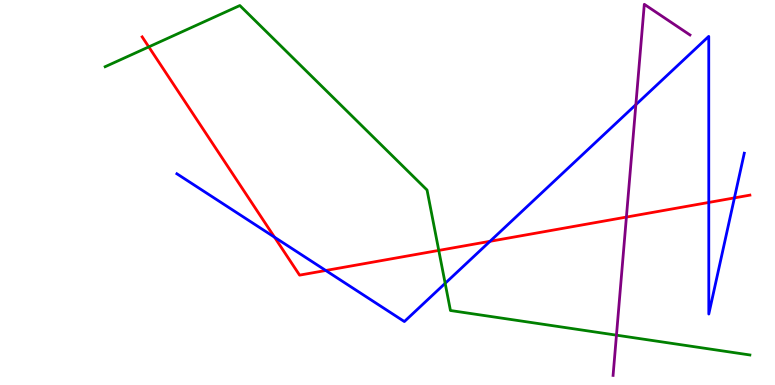[{'lines': ['blue', 'red'], 'intersections': [{'x': 3.54, 'y': 3.84}, {'x': 4.2, 'y': 2.97}, {'x': 6.32, 'y': 3.73}, {'x': 9.15, 'y': 4.74}, {'x': 9.48, 'y': 4.86}]}, {'lines': ['green', 'red'], 'intersections': [{'x': 1.92, 'y': 8.78}, {'x': 5.66, 'y': 3.5}]}, {'lines': ['purple', 'red'], 'intersections': [{'x': 8.08, 'y': 4.36}]}, {'lines': ['blue', 'green'], 'intersections': [{'x': 5.74, 'y': 2.64}]}, {'lines': ['blue', 'purple'], 'intersections': [{'x': 8.2, 'y': 7.28}]}, {'lines': ['green', 'purple'], 'intersections': [{'x': 7.95, 'y': 1.29}]}]